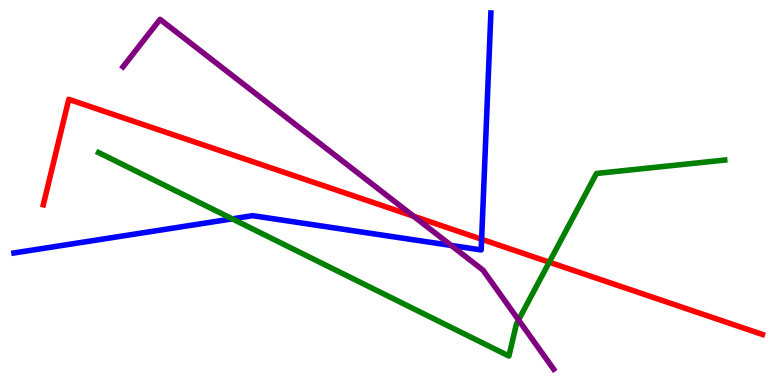[{'lines': ['blue', 'red'], 'intersections': [{'x': 6.21, 'y': 3.79}]}, {'lines': ['green', 'red'], 'intersections': [{'x': 7.09, 'y': 3.19}]}, {'lines': ['purple', 'red'], 'intersections': [{'x': 5.34, 'y': 4.39}]}, {'lines': ['blue', 'green'], 'intersections': [{'x': 3.0, 'y': 4.32}]}, {'lines': ['blue', 'purple'], 'intersections': [{'x': 5.82, 'y': 3.63}]}, {'lines': ['green', 'purple'], 'intersections': [{'x': 6.69, 'y': 1.69}]}]